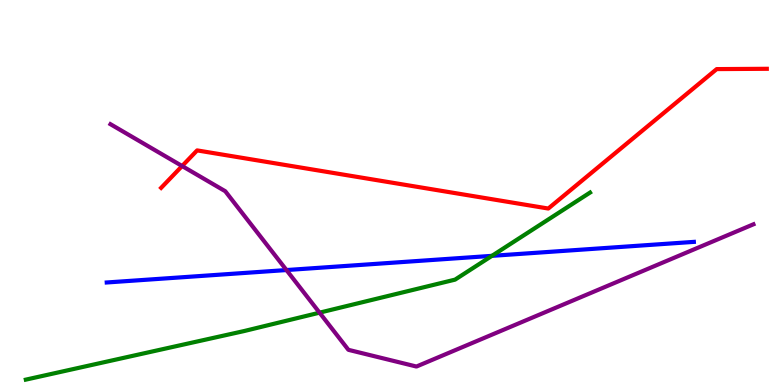[{'lines': ['blue', 'red'], 'intersections': []}, {'lines': ['green', 'red'], 'intersections': []}, {'lines': ['purple', 'red'], 'intersections': [{'x': 2.35, 'y': 5.69}]}, {'lines': ['blue', 'green'], 'intersections': [{'x': 6.35, 'y': 3.35}]}, {'lines': ['blue', 'purple'], 'intersections': [{'x': 3.7, 'y': 2.99}]}, {'lines': ['green', 'purple'], 'intersections': [{'x': 4.12, 'y': 1.88}]}]